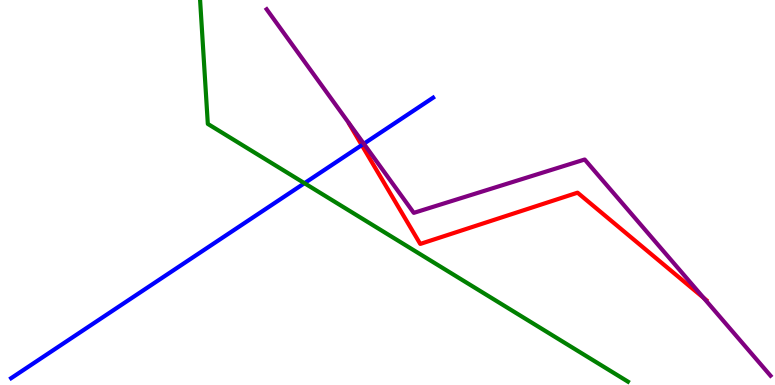[{'lines': ['blue', 'red'], 'intersections': [{'x': 4.67, 'y': 6.23}]}, {'lines': ['green', 'red'], 'intersections': []}, {'lines': ['purple', 'red'], 'intersections': [{'x': 9.08, 'y': 2.26}]}, {'lines': ['blue', 'green'], 'intersections': [{'x': 3.93, 'y': 5.24}]}, {'lines': ['blue', 'purple'], 'intersections': [{'x': 4.69, 'y': 6.27}]}, {'lines': ['green', 'purple'], 'intersections': []}]